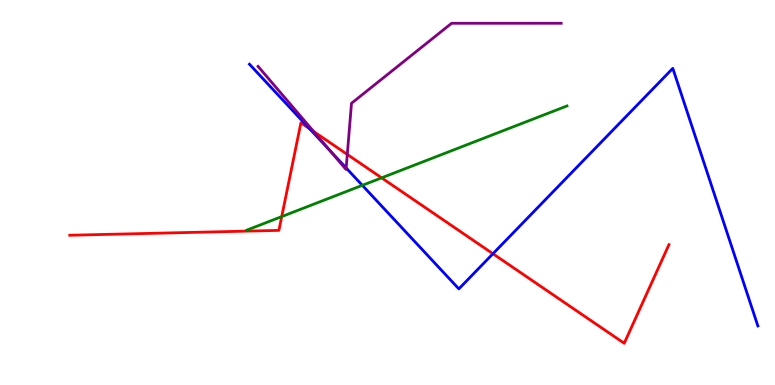[{'lines': ['blue', 'red'], 'intersections': [{'x': 3.99, 'y': 6.66}, {'x': 6.36, 'y': 3.41}]}, {'lines': ['green', 'red'], 'intersections': [{'x': 3.64, 'y': 4.37}, {'x': 4.92, 'y': 5.38}]}, {'lines': ['purple', 'red'], 'intersections': [{'x': 4.05, 'y': 6.59}, {'x': 4.48, 'y': 5.99}]}, {'lines': ['blue', 'green'], 'intersections': [{'x': 4.68, 'y': 5.19}]}, {'lines': ['blue', 'purple'], 'intersections': [{'x': 4.25, 'y': 6.1}, {'x': 4.47, 'y': 5.64}]}, {'lines': ['green', 'purple'], 'intersections': []}]